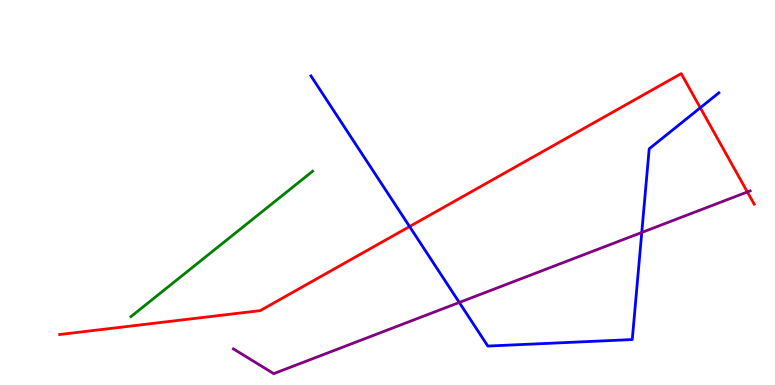[{'lines': ['blue', 'red'], 'intersections': [{'x': 5.28, 'y': 4.12}, {'x': 9.04, 'y': 7.2}]}, {'lines': ['green', 'red'], 'intersections': []}, {'lines': ['purple', 'red'], 'intersections': [{'x': 9.64, 'y': 5.01}]}, {'lines': ['blue', 'green'], 'intersections': []}, {'lines': ['blue', 'purple'], 'intersections': [{'x': 5.93, 'y': 2.14}, {'x': 8.28, 'y': 3.96}]}, {'lines': ['green', 'purple'], 'intersections': []}]